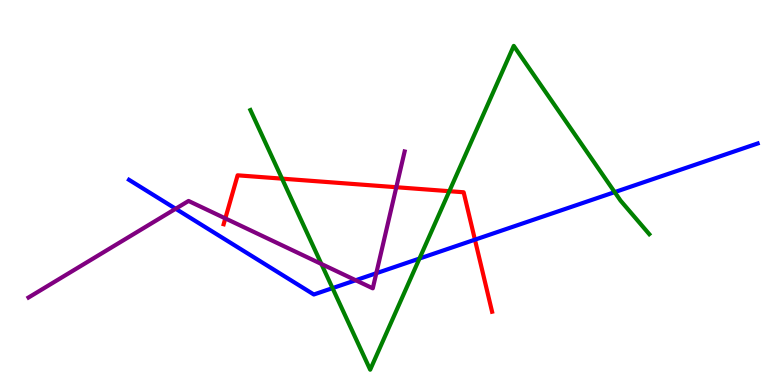[{'lines': ['blue', 'red'], 'intersections': [{'x': 6.13, 'y': 3.77}]}, {'lines': ['green', 'red'], 'intersections': [{'x': 3.64, 'y': 5.36}, {'x': 5.8, 'y': 5.03}]}, {'lines': ['purple', 'red'], 'intersections': [{'x': 2.91, 'y': 4.33}, {'x': 5.11, 'y': 5.14}]}, {'lines': ['blue', 'green'], 'intersections': [{'x': 4.29, 'y': 2.52}, {'x': 5.41, 'y': 3.28}, {'x': 7.93, 'y': 5.01}]}, {'lines': ['blue', 'purple'], 'intersections': [{'x': 2.27, 'y': 4.58}, {'x': 4.59, 'y': 2.72}, {'x': 4.86, 'y': 2.9}]}, {'lines': ['green', 'purple'], 'intersections': [{'x': 4.15, 'y': 3.14}]}]